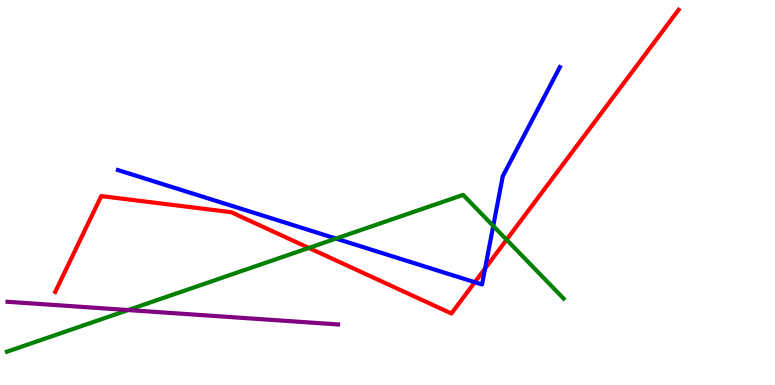[{'lines': ['blue', 'red'], 'intersections': [{'x': 6.13, 'y': 2.67}, {'x': 6.26, 'y': 3.03}]}, {'lines': ['green', 'red'], 'intersections': [{'x': 3.98, 'y': 3.56}, {'x': 6.54, 'y': 3.77}]}, {'lines': ['purple', 'red'], 'intersections': []}, {'lines': ['blue', 'green'], 'intersections': [{'x': 4.34, 'y': 3.8}, {'x': 6.36, 'y': 4.13}]}, {'lines': ['blue', 'purple'], 'intersections': []}, {'lines': ['green', 'purple'], 'intersections': [{'x': 1.65, 'y': 1.95}]}]